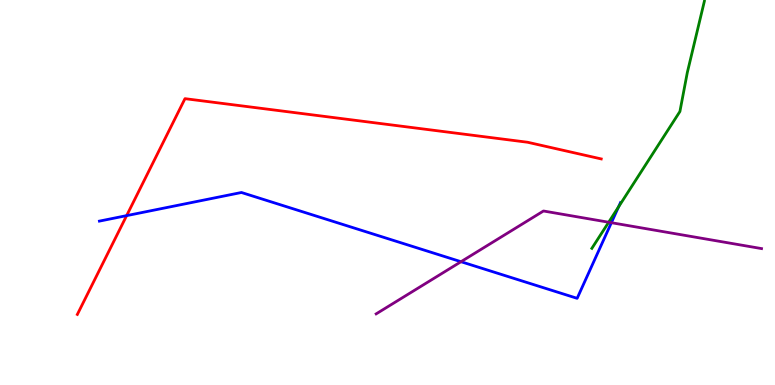[{'lines': ['blue', 'red'], 'intersections': [{'x': 1.63, 'y': 4.4}]}, {'lines': ['green', 'red'], 'intersections': []}, {'lines': ['purple', 'red'], 'intersections': []}, {'lines': ['blue', 'green'], 'intersections': [{'x': 7.98, 'y': 4.63}]}, {'lines': ['blue', 'purple'], 'intersections': [{'x': 5.95, 'y': 3.2}, {'x': 7.89, 'y': 4.22}]}, {'lines': ['green', 'purple'], 'intersections': [{'x': 7.85, 'y': 4.23}]}]